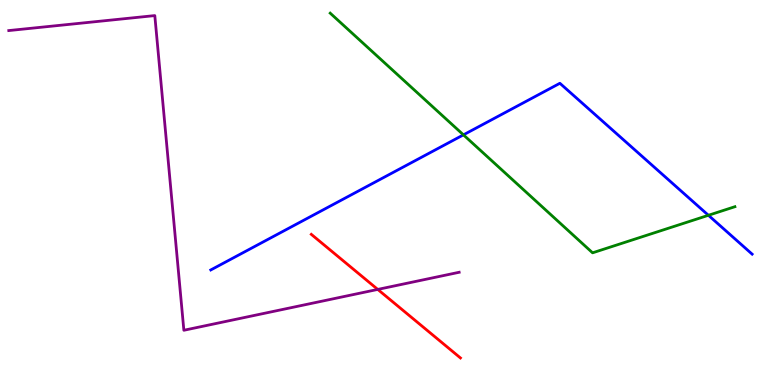[{'lines': ['blue', 'red'], 'intersections': []}, {'lines': ['green', 'red'], 'intersections': []}, {'lines': ['purple', 'red'], 'intersections': [{'x': 4.87, 'y': 2.48}]}, {'lines': ['blue', 'green'], 'intersections': [{'x': 5.98, 'y': 6.5}, {'x': 9.14, 'y': 4.41}]}, {'lines': ['blue', 'purple'], 'intersections': []}, {'lines': ['green', 'purple'], 'intersections': []}]